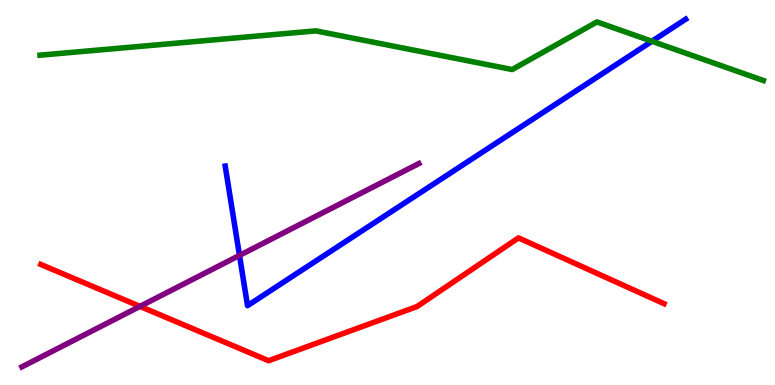[{'lines': ['blue', 'red'], 'intersections': []}, {'lines': ['green', 'red'], 'intersections': []}, {'lines': ['purple', 'red'], 'intersections': [{'x': 1.81, 'y': 2.04}]}, {'lines': ['blue', 'green'], 'intersections': [{'x': 8.41, 'y': 8.93}]}, {'lines': ['blue', 'purple'], 'intersections': [{'x': 3.09, 'y': 3.37}]}, {'lines': ['green', 'purple'], 'intersections': []}]